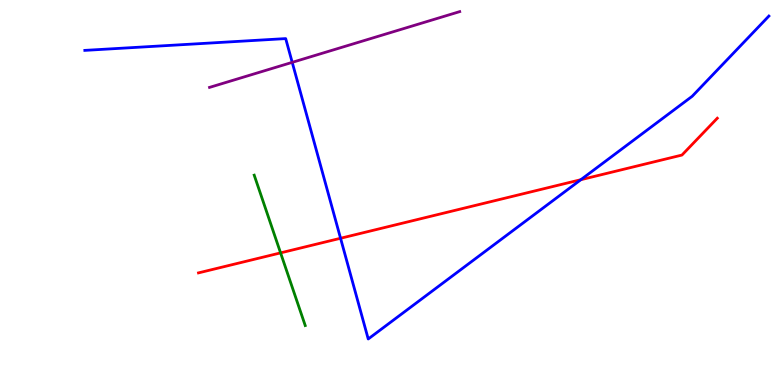[{'lines': ['blue', 'red'], 'intersections': [{'x': 4.39, 'y': 3.81}, {'x': 7.49, 'y': 5.33}]}, {'lines': ['green', 'red'], 'intersections': [{'x': 3.62, 'y': 3.43}]}, {'lines': ['purple', 'red'], 'intersections': []}, {'lines': ['blue', 'green'], 'intersections': []}, {'lines': ['blue', 'purple'], 'intersections': [{'x': 3.77, 'y': 8.38}]}, {'lines': ['green', 'purple'], 'intersections': []}]